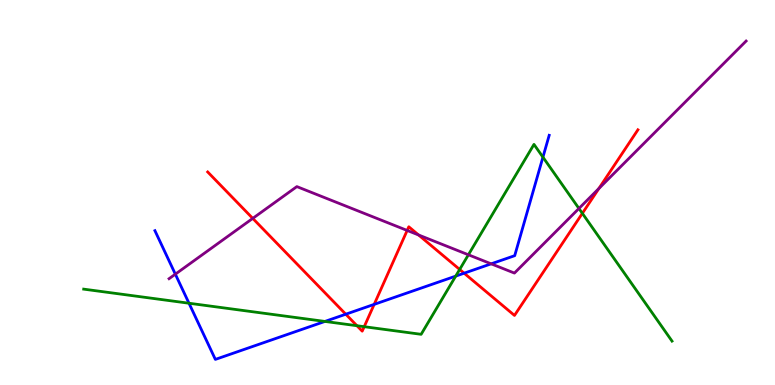[{'lines': ['blue', 'red'], 'intersections': [{'x': 4.46, 'y': 1.84}, {'x': 4.83, 'y': 2.09}, {'x': 5.99, 'y': 2.9}]}, {'lines': ['green', 'red'], 'intersections': [{'x': 4.61, 'y': 1.54}, {'x': 4.7, 'y': 1.51}, {'x': 5.93, 'y': 3.0}, {'x': 7.51, 'y': 4.46}]}, {'lines': ['purple', 'red'], 'intersections': [{'x': 3.26, 'y': 4.33}, {'x': 5.25, 'y': 4.01}, {'x': 5.4, 'y': 3.9}, {'x': 7.73, 'y': 5.1}]}, {'lines': ['blue', 'green'], 'intersections': [{'x': 2.44, 'y': 2.12}, {'x': 4.19, 'y': 1.65}, {'x': 5.88, 'y': 2.83}, {'x': 7.01, 'y': 5.92}]}, {'lines': ['blue', 'purple'], 'intersections': [{'x': 2.26, 'y': 2.88}, {'x': 6.34, 'y': 3.15}]}, {'lines': ['green', 'purple'], 'intersections': [{'x': 6.04, 'y': 3.38}, {'x': 7.47, 'y': 4.59}]}]